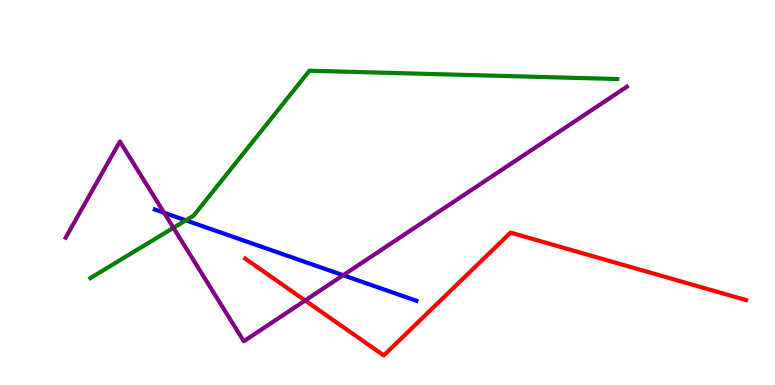[{'lines': ['blue', 'red'], 'intersections': []}, {'lines': ['green', 'red'], 'intersections': []}, {'lines': ['purple', 'red'], 'intersections': [{'x': 3.94, 'y': 2.19}]}, {'lines': ['blue', 'green'], 'intersections': [{'x': 2.4, 'y': 4.28}]}, {'lines': ['blue', 'purple'], 'intersections': [{'x': 2.12, 'y': 4.47}, {'x': 4.43, 'y': 2.85}]}, {'lines': ['green', 'purple'], 'intersections': [{'x': 2.24, 'y': 4.08}]}]